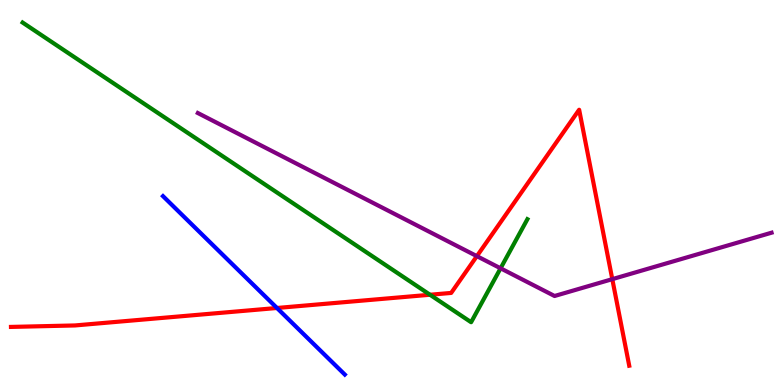[{'lines': ['blue', 'red'], 'intersections': [{'x': 3.57, 'y': 2.0}]}, {'lines': ['green', 'red'], 'intersections': [{'x': 5.55, 'y': 2.34}]}, {'lines': ['purple', 'red'], 'intersections': [{'x': 6.15, 'y': 3.35}, {'x': 7.9, 'y': 2.75}]}, {'lines': ['blue', 'green'], 'intersections': []}, {'lines': ['blue', 'purple'], 'intersections': []}, {'lines': ['green', 'purple'], 'intersections': [{'x': 6.46, 'y': 3.03}]}]